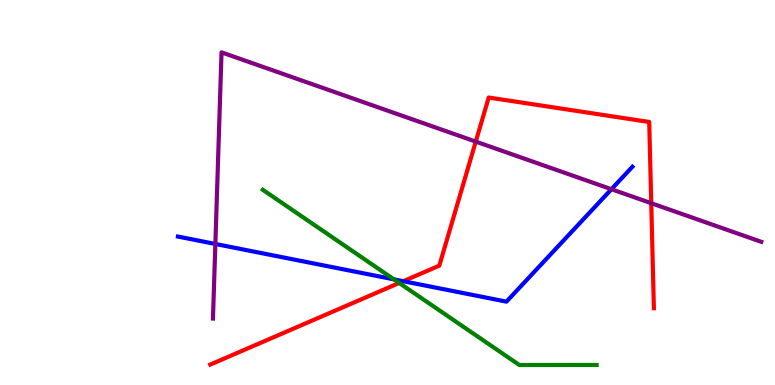[{'lines': ['blue', 'red'], 'intersections': [{'x': 5.2, 'y': 2.7}]}, {'lines': ['green', 'red'], 'intersections': [{'x': 5.15, 'y': 2.65}]}, {'lines': ['purple', 'red'], 'intersections': [{'x': 6.14, 'y': 6.32}, {'x': 8.4, 'y': 4.72}]}, {'lines': ['blue', 'green'], 'intersections': [{'x': 5.08, 'y': 2.74}]}, {'lines': ['blue', 'purple'], 'intersections': [{'x': 2.78, 'y': 3.66}, {'x': 7.89, 'y': 5.09}]}, {'lines': ['green', 'purple'], 'intersections': []}]